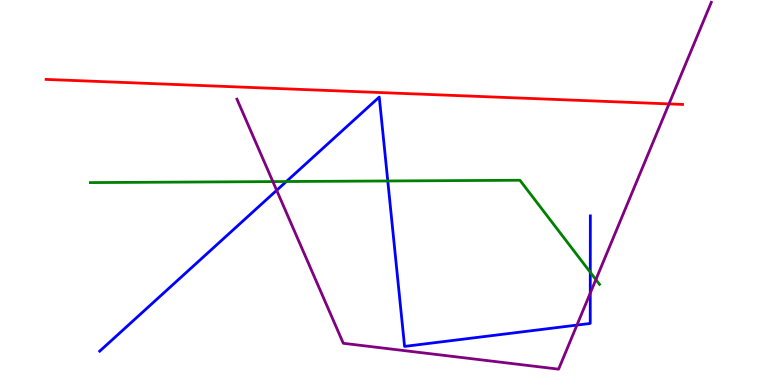[{'lines': ['blue', 'red'], 'intersections': []}, {'lines': ['green', 'red'], 'intersections': []}, {'lines': ['purple', 'red'], 'intersections': [{'x': 8.63, 'y': 7.3}]}, {'lines': ['blue', 'green'], 'intersections': [{'x': 3.69, 'y': 5.29}, {'x': 5.0, 'y': 5.3}, {'x': 7.62, 'y': 2.93}]}, {'lines': ['blue', 'purple'], 'intersections': [{'x': 3.57, 'y': 5.06}, {'x': 7.44, 'y': 1.56}, {'x': 7.62, 'y': 2.39}]}, {'lines': ['green', 'purple'], 'intersections': [{'x': 3.52, 'y': 5.28}, {'x': 7.69, 'y': 2.74}]}]